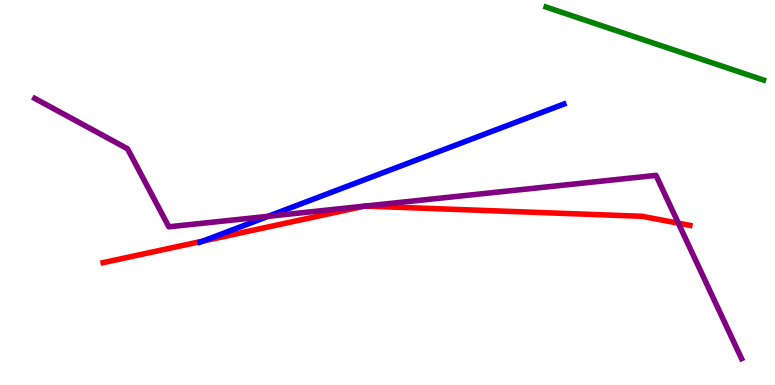[{'lines': ['blue', 'red'], 'intersections': [{'x': 2.62, 'y': 3.74}]}, {'lines': ['green', 'red'], 'intersections': []}, {'lines': ['purple', 'red'], 'intersections': [{'x': 4.7, 'y': 4.64}, {'x': 4.71, 'y': 4.65}, {'x': 8.75, 'y': 4.2}]}, {'lines': ['blue', 'green'], 'intersections': []}, {'lines': ['blue', 'purple'], 'intersections': [{'x': 3.46, 'y': 4.38}]}, {'lines': ['green', 'purple'], 'intersections': []}]